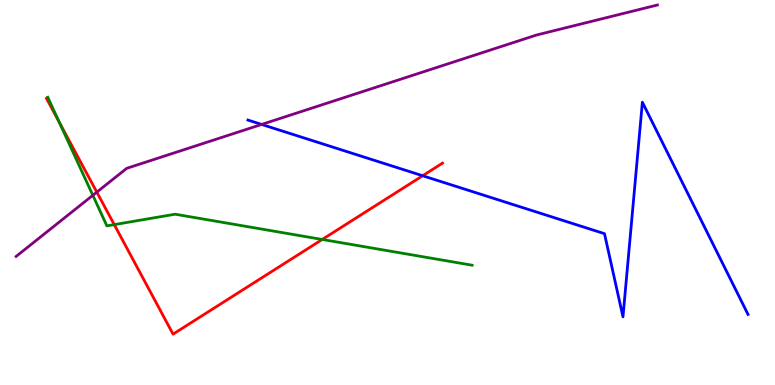[{'lines': ['blue', 'red'], 'intersections': [{'x': 5.45, 'y': 5.44}]}, {'lines': ['green', 'red'], 'intersections': [{'x': 0.765, 'y': 6.82}, {'x': 1.47, 'y': 4.17}, {'x': 4.16, 'y': 3.78}]}, {'lines': ['purple', 'red'], 'intersections': [{'x': 1.25, 'y': 5.01}]}, {'lines': ['blue', 'green'], 'intersections': []}, {'lines': ['blue', 'purple'], 'intersections': [{'x': 3.38, 'y': 6.77}]}, {'lines': ['green', 'purple'], 'intersections': [{'x': 1.2, 'y': 4.93}]}]